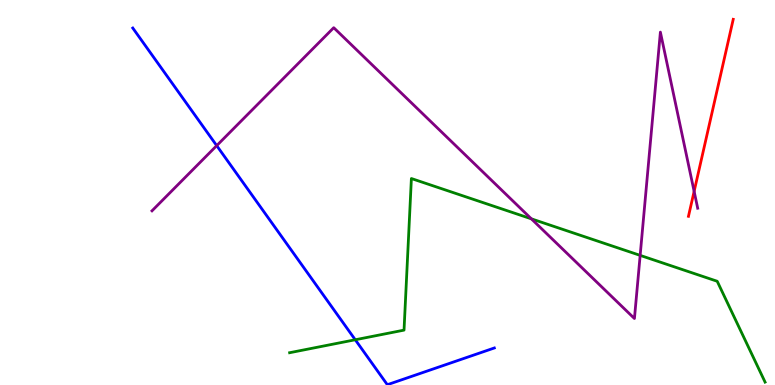[{'lines': ['blue', 'red'], 'intersections': []}, {'lines': ['green', 'red'], 'intersections': []}, {'lines': ['purple', 'red'], 'intersections': [{'x': 8.96, 'y': 5.03}]}, {'lines': ['blue', 'green'], 'intersections': [{'x': 4.58, 'y': 1.18}]}, {'lines': ['blue', 'purple'], 'intersections': [{'x': 2.8, 'y': 6.22}]}, {'lines': ['green', 'purple'], 'intersections': [{'x': 6.86, 'y': 4.32}, {'x': 8.26, 'y': 3.37}]}]